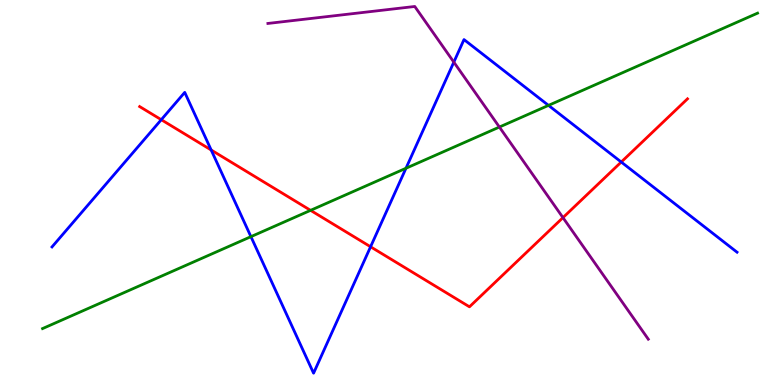[{'lines': ['blue', 'red'], 'intersections': [{'x': 2.08, 'y': 6.89}, {'x': 2.72, 'y': 6.1}, {'x': 4.78, 'y': 3.59}, {'x': 8.02, 'y': 5.79}]}, {'lines': ['green', 'red'], 'intersections': [{'x': 4.01, 'y': 4.54}]}, {'lines': ['purple', 'red'], 'intersections': [{'x': 7.26, 'y': 4.35}]}, {'lines': ['blue', 'green'], 'intersections': [{'x': 3.24, 'y': 3.85}, {'x': 5.24, 'y': 5.63}, {'x': 7.08, 'y': 7.26}]}, {'lines': ['blue', 'purple'], 'intersections': [{'x': 5.86, 'y': 8.39}]}, {'lines': ['green', 'purple'], 'intersections': [{'x': 6.44, 'y': 6.7}]}]